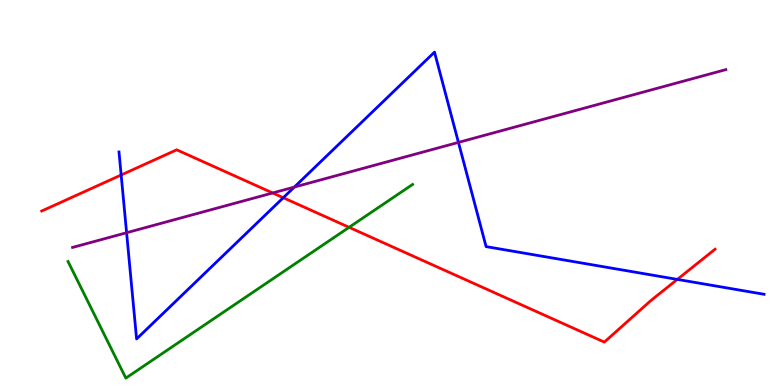[{'lines': ['blue', 'red'], 'intersections': [{'x': 1.56, 'y': 5.45}, {'x': 3.66, 'y': 4.86}, {'x': 8.74, 'y': 2.74}]}, {'lines': ['green', 'red'], 'intersections': [{'x': 4.5, 'y': 4.1}]}, {'lines': ['purple', 'red'], 'intersections': [{'x': 3.52, 'y': 4.99}]}, {'lines': ['blue', 'green'], 'intersections': []}, {'lines': ['blue', 'purple'], 'intersections': [{'x': 1.63, 'y': 3.96}, {'x': 3.8, 'y': 5.14}, {'x': 5.92, 'y': 6.3}]}, {'lines': ['green', 'purple'], 'intersections': []}]